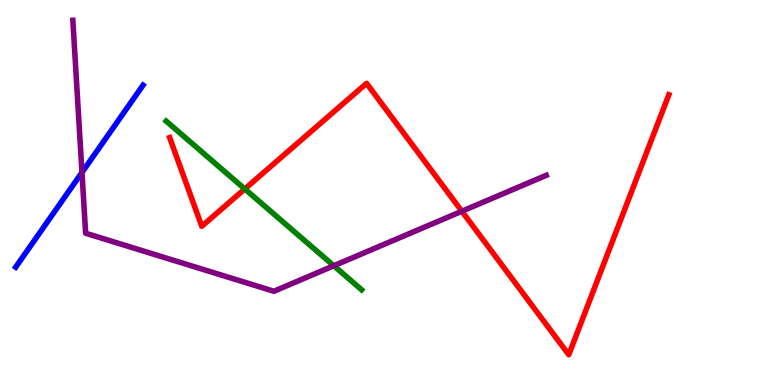[{'lines': ['blue', 'red'], 'intersections': []}, {'lines': ['green', 'red'], 'intersections': [{'x': 3.16, 'y': 5.09}]}, {'lines': ['purple', 'red'], 'intersections': [{'x': 5.96, 'y': 4.51}]}, {'lines': ['blue', 'green'], 'intersections': []}, {'lines': ['blue', 'purple'], 'intersections': [{'x': 1.06, 'y': 5.52}]}, {'lines': ['green', 'purple'], 'intersections': [{'x': 4.31, 'y': 3.1}]}]